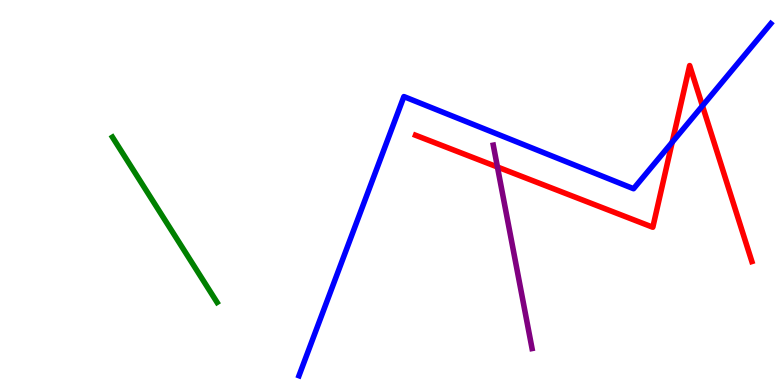[{'lines': ['blue', 'red'], 'intersections': [{'x': 8.67, 'y': 6.31}, {'x': 9.06, 'y': 7.25}]}, {'lines': ['green', 'red'], 'intersections': []}, {'lines': ['purple', 'red'], 'intersections': [{'x': 6.42, 'y': 5.66}]}, {'lines': ['blue', 'green'], 'intersections': []}, {'lines': ['blue', 'purple'], 'intersections': []}, {'lines': ['green', 'purple'], 'intersections': []}]